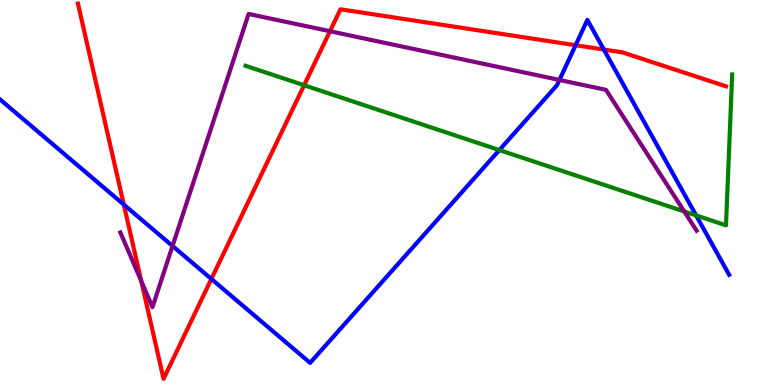[{'lines': ['blue', 'red'], 'intersections': [{'x': 1.6, 'y': 4.69}, {'x': 2.73, 'y': 2.75}, {'x': 7.43, 'y': 8.83}, {'x': 7.79, 'y': 8.71}]}, {'lines': ['green', 'red'], 'intersections': [{'x': 3.92, 'y': 7.79}]}, {'lines': ['purple', 'red'], 'intersections': [{'x': 1.82, 'y': 2.7}, {'x': 4.26, 'y': 9.19}]}, {'lines': ['blue', 'green'], 'intersections': [{'x': 6.44, 'y': 6.1}, {'x': 8.98, 'y': 4.4}]}, {'lines': ['blue', 'purple'], 'intersections': [{'x': 2.23, 'y': 3.61}, {'x': 7.22, 'y': 7.92}]}, {'lines': ['green', 'purple'], 'intersections': [{'x': 8.83, 'y': 4.51}]}]